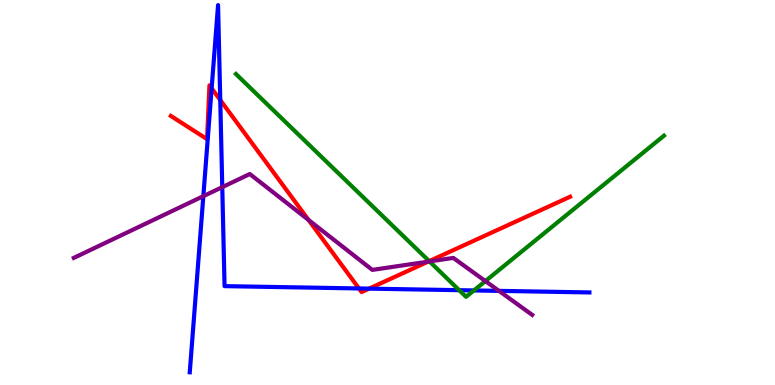[{'lines': ['blue', 'red'], 'intersections': [{'x': 2.73, 'y': 7.71}, {'x': 2.84, 'y': 7.4}, {'x': 4.63, 'y': 2.51}, {'x': 4.76, 'y': 2.5}]}, {'lines': ['green', 'red'], 'intersections': [{'x': 5.54, 'y': 3.22}]}, {'lines': ['purple', 'red'], 'intersections': [{'x': 3.98, 'y': 4.29}, {'x': 5.52, 'y': 3.2}]}, {'lines': ['blue', 'green'], 'intersections': [{'x': 5.93, 'y': 2.46}, {'x': 6.11, 'y': 2.46}]}, {'lines': ['blue', 'purple'], 'intersections': [{'x': 2.62, 'y': 4.9}, {'x': 2.87, 'y': 5.14}, {'x': 6.44, 'y': 2.44}]}, {'lines': ['green', 'purple'], 'intersections': [{'x': 5.54, 'y': 3.21}, {'x': 6.26, 'y': 2.7}]}]